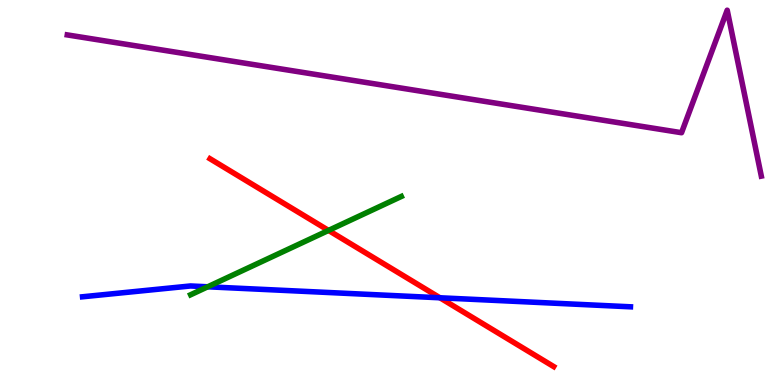[{'lines': ['blue', 'red'], 'intersections': [{'x': 5.68, 'y': 2.27}]}, {'lines': ['green', 'red'], 'intersections': [{'x': 4.24, 'y': 4.02}]}, {'lines': ['purple', 'red'], 'intersections': []}, {'lines': ['blue', 'green'], 'intersections': [{'x': 2.68, 'y': 2.55}]}, {'lines': ['blue', 'purple'], 'intersections': []}, {'lines': ['green', 'purple'], 'intersections': []}]